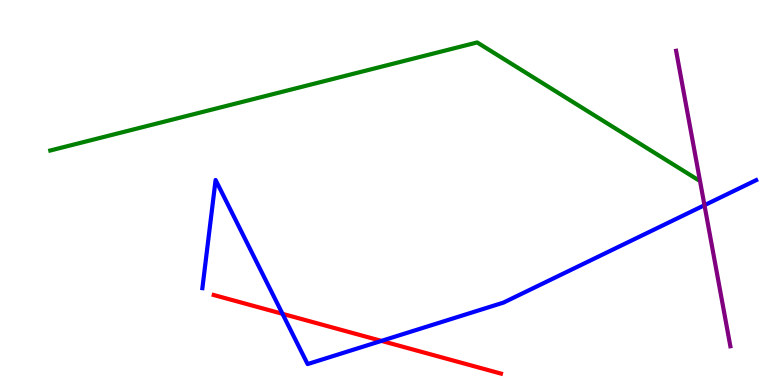[{'lines': ['blue', 'red'], 'intersections': [{'x': 3.65, 'y': 1.85}, {'x': 4.92, 'y': 1.15}]}, {'lines': ['green', 'red'], 'intersections': []}, {'lines': ['purple', 'red'], 'intersections': []}, {'lines': ['blue', 'green'], 'intersections': []}, {'lines': ['blue', 'purple'], 'intersections': [{'x': 9.09, 'y': 4.67}]}, {'lines': ['green', 'purple'], 'intersections': []}]